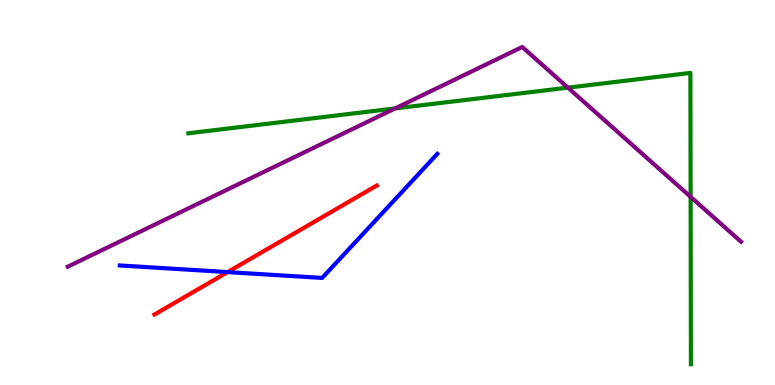[{'lines': ['blue', 'red'], 'intersections': [{'x': 2.94, 'y': 2.93}]}, {'lines': ['green', 'red'], 'intersections': []}, {'lines': ['purple', 'red'], 'intersections': []}, {'lines': ['blue', 'green'], 'intersections': []}, {'lines': ['blue', 'purple'], 'intersections': []}, {'lines': ['green', 'purple'], 'intersections': [{'x': 5.1, 'y': 7.18}, {'x': 7.33, 'y': 7.72}, {'x': 8.91, 'y': 4.89}]}]